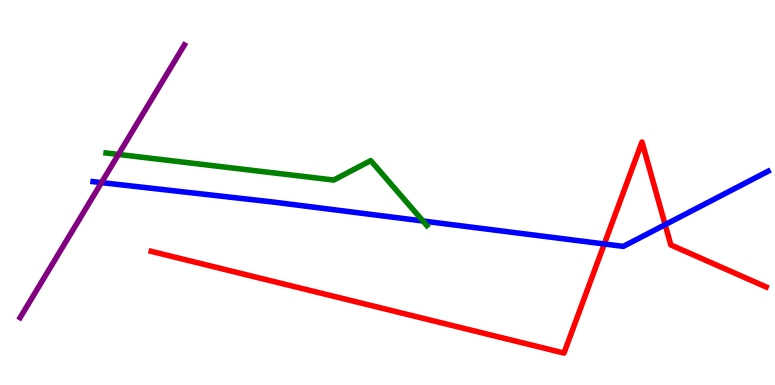[{'lines': ['blue', 'red'], 'intersections': [{'x': 7.8, 'y': 3.66}, {'x': 8.58, 'y': 4.16}]}, {'lines': ['green', 'red'], 'intersections': []}, {'lines': ['purple', 'red'], 'intersections': []}, {'lines': ['blue', 'green'], 'intersections': [{'x': 5.46, 'y': 4.26}]}, {'lines': ['blue', 'purple'], 'intersections': [{'x': 1.31, 'y': 5.26}]}, {'lines': ['green', 'purple'], 'intersections': [{'x': 1.53, 'y': 5.99}]}]